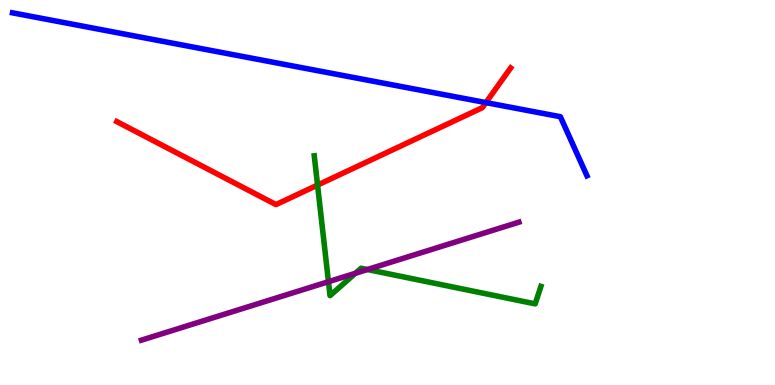[{'lines': ['blue', 'red'], 'intersections': [{'x': 6.27, 'y': 7.34}]}, {'lines': ['green', 'red'], 'intersections': [{'x': 4.1, 'y': 5.19}]}, {'lines': ['purple', 'red'], 'intersections': []}, {'lines': ['blue', 'green'], 'intersections': []}, {'lines': ['blue', 'purple'], 'intersections': []}, {'lines': ['green', 'purple'], 'intersections': [{'x': 4.24, 'y': 2.68}, {'x': 4.59, 'y': 2.9}, {'x': 4.74, 'y': 3.0}]}]